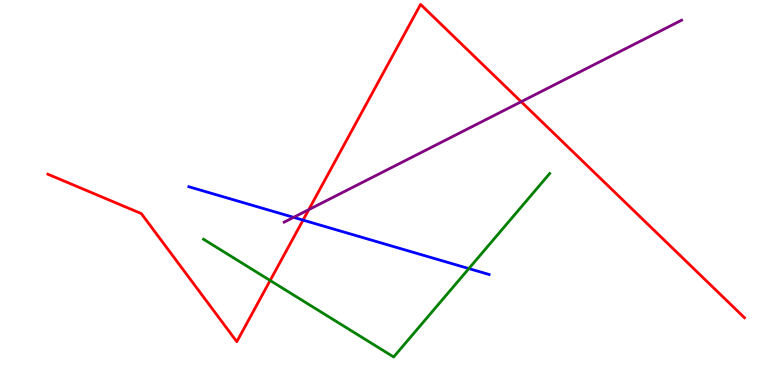[{'lines': ['blue', 'red'], 'intersections': [{'x': 3.91, 'y': 4.28}]}, {'lines': ['green', 'red'], 'intersections': [{'x': 3.49, 'y': 2.71}]}, {'lines': ['purple', 'red'], 'intersections': [{'x': 3.98, 'y': 4.55}, {'x': 6.72, 'y': 7.36}]}, {'lines': ['blue', 'green'], 'intersections': [{'x': 6.05, 'y': 3.02}]}, {'lines': ['blue', 'purple'], 'intersections': [{'x': 3.79, 'y': 4.35}]}, {'lines': ['green', 'purple'], 'intersections': []}]